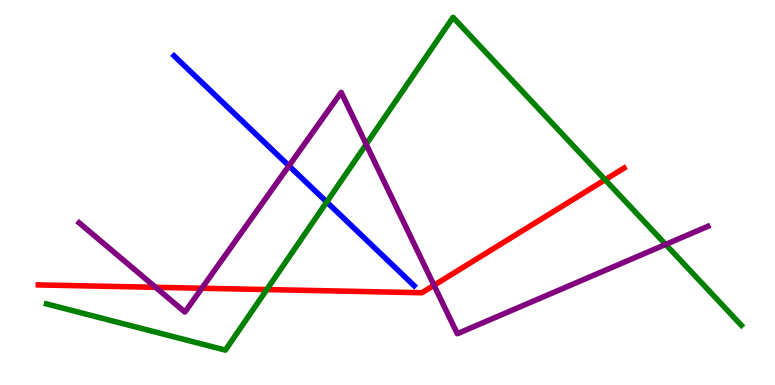[{'lines': ['blue', 'red'], 'intersections': []}, {'lines': ['green', 'red'], 'intersections': [{'x': 3.44, 'y': 2.48}, {'x': 7.81, 'y': 5.33}]}, {'lines': ['purple', 'red'], 'intersections': [{'x': 2.01, 'y': 2.54}, {'x': 2.6, 'y': 2.51}, {'x': 5.6, 'y': 2.59}]}, {'lines': ['blue', 'green'], 'intersections': [{'x': 4.22, 'y': 4.75}]}, {'lines': ['blue', 'purple'], 'intersections': [{'x': 3.73, 'y': 5.69}]}, {'lines': ['green', 'purple'], 'intersections': [{'x': 4.72, 'y': 6.25}, {'x': 8.59, 'y': 3.65}]}]